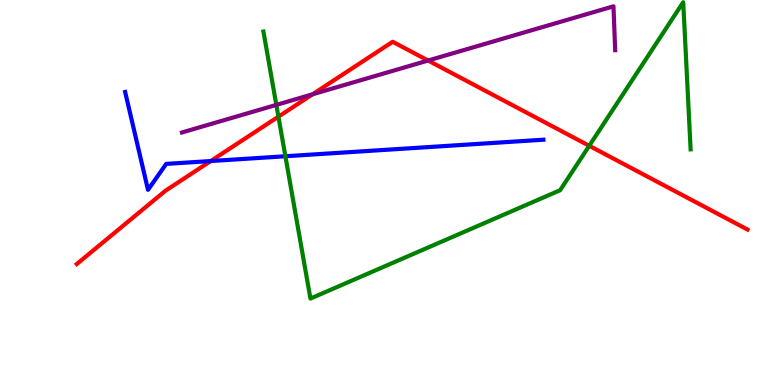[{'lines': ['blue', 'red'], 'intersections': [{'x': 2.72, 'y': 5.82}]}, {'lines': ['green', 'red'], 'intersections': [{'x': 3.59, 'y': 6.97}, {'x': 7.6, 'y': 6.21}]}, {'lines': ['purple', 'red'], 'intersections': [{'x': 4.03, 'y': 7.55}, {'x': 5.52, 'y': 8.43}]}, {'lines': ['blue', 'green'], 'intersections': [{'x': 3.68, 'y': 5.94}]}, {'lines': ['blue', 'purple'], 'intersections': []}, {'lines': ['green', 'purple'], 'intersections': [{'x': 3.57, 'y': 7.28}]}]